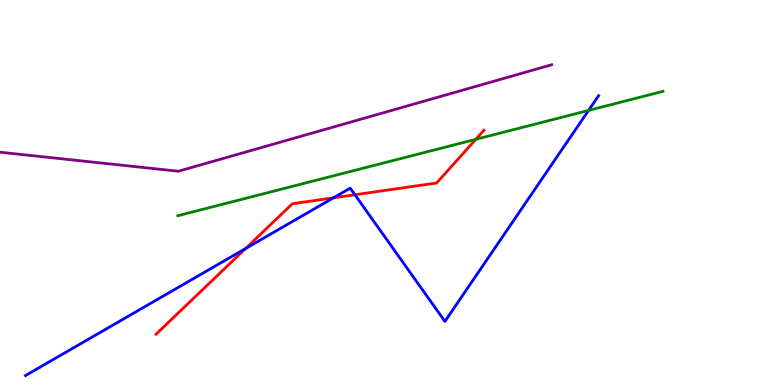[{'lines': ['blue', 'red'], 'intersections': [{'x': 3.17, 'y': 3.54}, {'x': 4.3, 'y': 4.86}, {'x': 4.58, 'y': 4.94}]}, {'lines': ['green', 'red'], 'intersections': [{'x': 6.14, 'y': 6.38}]}, {'lines': ['purple', 'red'], 'intersections': []}, {'lines': ['blue', 'green'], 'intersections': [{'x': 7.59, 'y': 7.13}]}, {'lines': ['blue', 'purple'], 'intersections': []}, {'lines': ['green', 'purple'], 'intersections': []}]